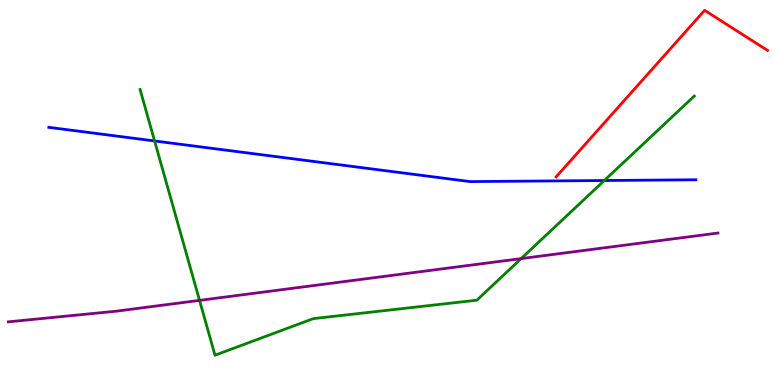[{'lines': ['blue', 'red'], 'intersections': []}, {'lines': ['green', 'red'], 'intersections': []}, {'lines': ['purple', 'red'], 'intersections': []}, {'lines': ['blue', 'green'], 'intersections': [{'x': 1.99, 'y': 6.34}, {'x': 7.8, 'y': 5.31}]}, {'lines': ['blue', 'purple'], 'intersections': []}, {'lines': ['green', 'purple'], 'intersections': [{'x': 2.57, 'y': 2.2}, {'x': 6.72, 'y': 3.28}]}]